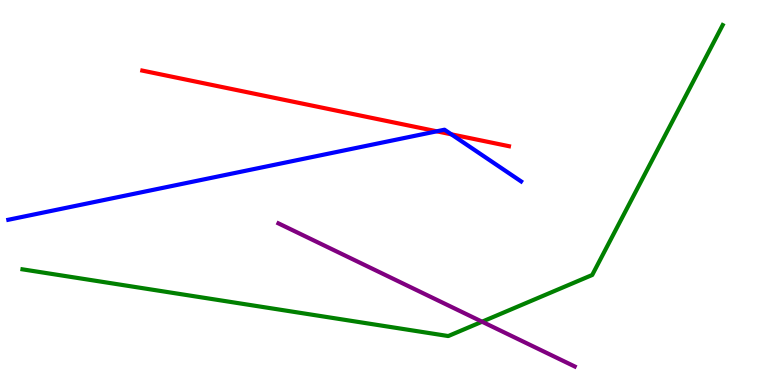[{'lines': ['blue', 'red'], 'intersections': [{'x': 5.64, 'y': 6.59}, {'x': 5.82, 'y': 6.51}]}, {'lines': ['green', 'red'], 'intersections': []}, {'lines': ['purple', 'red'], 'intersections': []}, {'lines': ['blue', 'green'], 'intersections': []}, {'lines': ['blue', 'purple'], 'intersections': []}, {'lines': ['green', 'purple'], 'intersections': [{'x': 6.22, 'y': 1.64}]}]